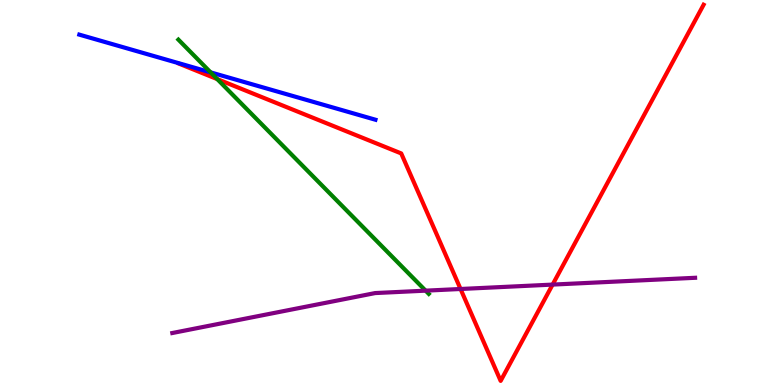[{'lines': ['blue', 'red'], 'intersections': []}, {'lines': ['green', 'red'], 'intersections': [{'x': 2.8, 'y': 7.95}]}, {'lines': ['purple', 'red'], 'intersections': [{'x': 5.94, 'y': 2.49}, {'x': 7.13, 'y': 2.61}]}, {'lines': ['blue', 'green'], 'intersections': [{'x': 2.72, 'y': 8.12}]}, {'lines': ['blue', 'purple'], 'intersections': []}, {'lines': ['green', 'purple'], 'intersections': [{'x': 5.49, 'y': 2.45}]}]